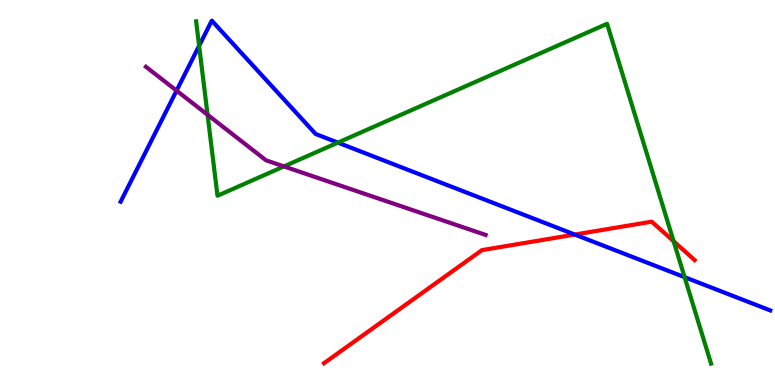[{'lines': ['blue', 'red'], 'intersections': [{'x': 7.42, 'y': 3.91}]}, {'lines': ['green', 'red'], 'intersections': [{'x': 8.69, 'y': 3.73}]}, {'lines': ['purple', 'red'], 'intersections': []}, {'lines': ['blue', 'green'], 'intersections': [{'x': 2.57, 'y': 8.81}, {'x': 4.36, 'y': 6.3}, {'x': 8.83, 'y': 2.8}]}, {'lines': ['blue', 'purple'], 'intersections': [{'x': 2.28, 'y': 7.65}]}, {'lines': ['green', 'purple'], 'intersections': [{'x': 2.68, 'y': 7.02}, {'x': 3.66, 'y': 5.68}]}]